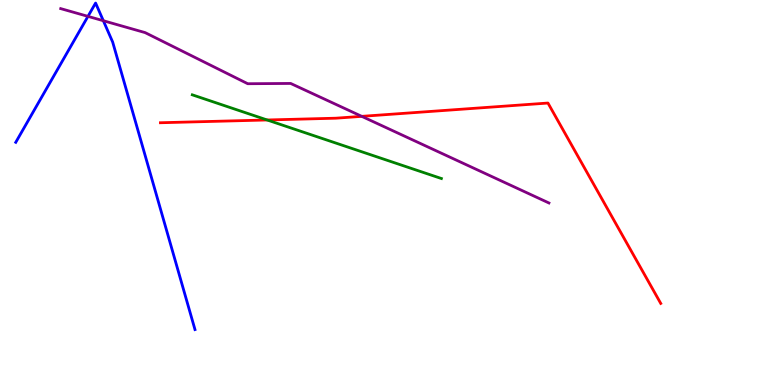[{'lines': ['blue', 'red'], 'intersections': []}, {'lines': ['green', 'red'], 'intersections': [{'x': 3.45, 'y': 6.88}]}, {'lines': ['purple', 'red'], 'intersections': [{'x': 4.67, 'y': 6.98}]}, {'lines': ['blue', 'green'], 'intersections': []}, {'lines': ['blue', 'purple'], 'intersections': [{'x': 1.14, 'y': 9.58}, {'x': 1.33, 'y': 9.46}]}, {'lines': ['green', 'purple'], 'intersections': []}]